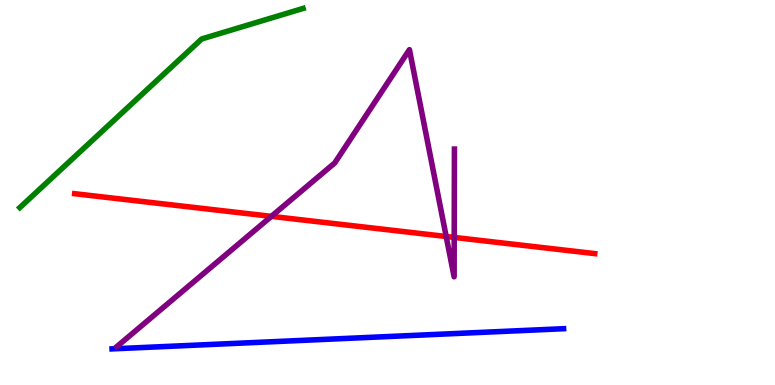[{'lines': ['blue', 'red'], 'intersections': []}, {'lines': ['green', 'red'], 'intersections': []}, {'lines': ['purple', 'red'], 'intersections': [{'x': 3.5, 'y': 4.38}, {'x': 5.76, 'y': 3.86}, {'x': 5.86, 'y': 3.83}]}, {'lines': ['blue', 'green'], 'intersections': []}, {'lines': ['blue', 'purple'], 'intersections': []}, {'lines': ['green', 'purple'], 'intersections': []}]